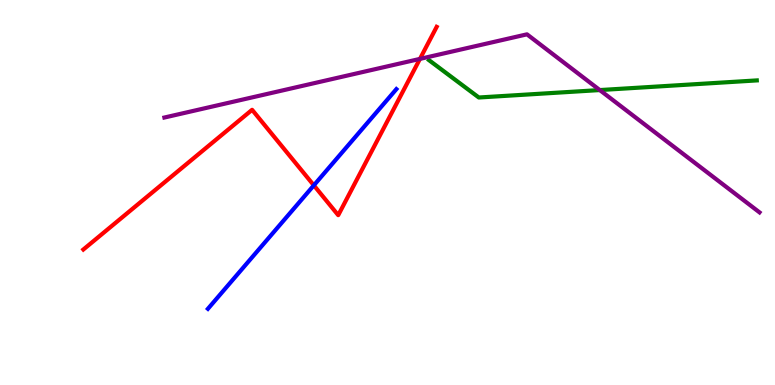[{'lines': ['blue', 'red'], 'intersections': [{'x': 4.05, 'y': 5.19}]}, {'lines': ['green', 'red'], 'intersections': []}, {'lines': ['purple', 'red'], 'intersections': [{'x': 5.42, 'y': 8.47}]}, {'lines': ['blue', 'green'], 'intersections': []}, {'lines': ['blue', 'purple'], 'intersections': []}, {'lines': ['green', 'purple'], 'intersections': [{'x': 7.74, 'y': 7.66}]}]